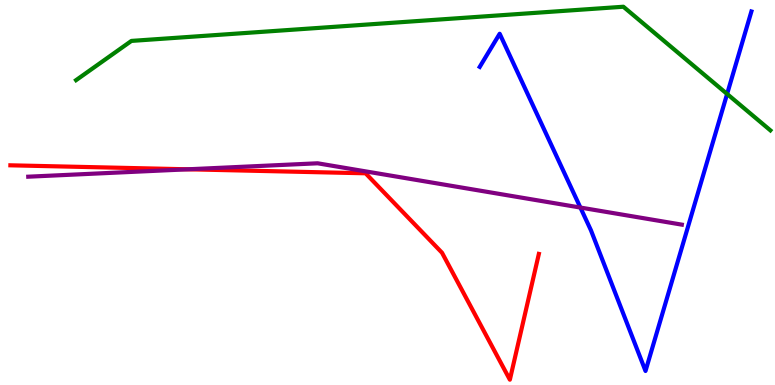[{'lines': ['blue', 'red'], 'intersections': []}, {'lines': ['green', 'red'], 'intersections': []}, {'lines': ['purple', 'red'], 'intersections': [{'x': 2.42, 'y': 5.6}]}, {'lines': ['blue', 'green'], 'intersections': [{'x': 9.38, 'y': 7.56}]}, {'lines': ['blue', 'purple'], 'intersections': [{'x': 7.49, 'y': 4.61}]}, {'lines': ['green', 'purple'], 'intersections': []}]